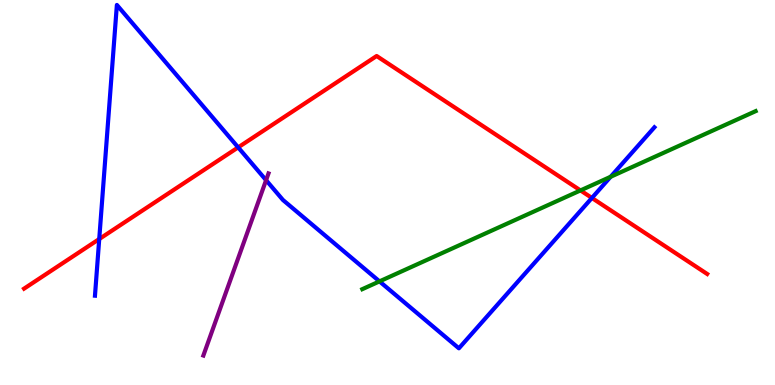[{'lines': ['blue', 'red'], 'intersections': [{'x': 1.28, 'y': 3.79}, {'x': 3.07, 'y': 6.17}, {'x': 7.64, 'y': 4.86}]}, {'lines': ['green', 'red'], 'intersections': [{'x': 7.49, 'y': 5.05}]}, {'lines': ['purple', 'red'], 'intersections': []}, {'lines': ['blue', 'green'], 'intersections': [{'x': 4.9, 'y': 2.69}, {'x': 7.88, 'y': 5.41}]}, {'lines': ['blue', 'purple'], 'intersections': [{'x': 3.43, 'y': 5.32}]}, {'lines': ['green', 'purple'], 'intersections': []}]